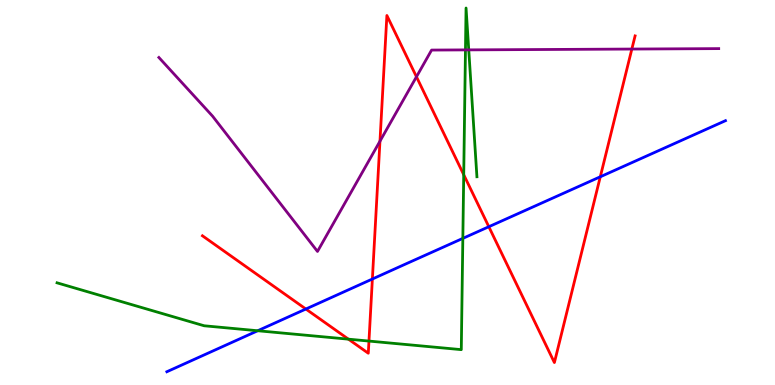[{'lines': ['blue', 'red'], 'intersections': [{'x': 3.95, 'y': 1.97}, {'x': 4.8, 'y': 2.75}, {'x': 6.31, 'y': 4.11}, {'x': 7.75, 'y': 5.41}]}, {'lines': ['green', 'red'], 'intersections': [{'x': 4.5, 'y': 1.19}, {'x': 4.76, 'y': 1.14}, {'x': 5.98, 'y': 5.46}]}, {'lines': ['purple', 'red'], 'intersections': [{'x': 4.9, 'y': 6.33}, {'x': 5.37, 'y': 8.01}, {'x': 8.15, 'y': 8.73}]}, {'lines': ['blue', 'green'], 'intersections': [{'x': 3.33, 'y': 1.41}, {'x': 5.97, 'y': 3.81}]}, {'lines': ['blue', 'purple'], 'intersections': []}, {'lines': ['green', 'purple'], 'intersections': [{'x': 6.01, 'y': 8.7}, {'x': 6.05, 'y': 8.7}]}]